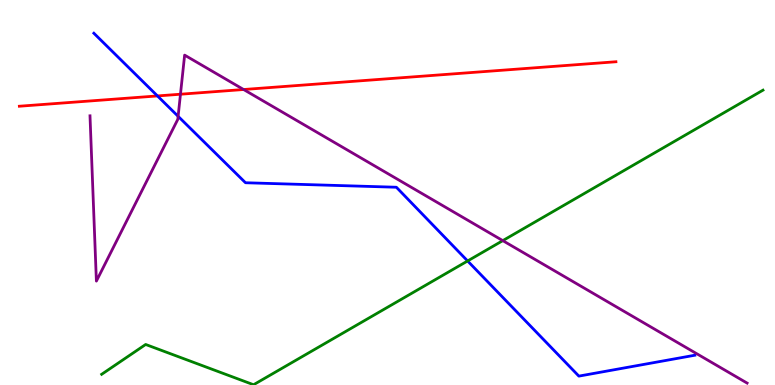[{'lines': ['blue', 'red'], 'intersections': [{'x': 2.03, 'y': 7.51}]}, {'lines': ['green', 'red'], 'intersections': []}, {'lines': ['purple', 'red'], 'intersections': [{'x': 2.33, 'y': 7.55}, {'x': 3.14, 'y': 7.67}]}, {'lines': ['blue', 'green'], 'intersections': [{'x': 6.03, 'y': 3.22}]}, {'lines': ['blue', 'purple'], 'intersections': [{'x': 2.3, 'y': 6.98}]}, {'lines': ['green', 'purple'], 'intersections': [{'x': 6.49, 'y': 3.75}]}]